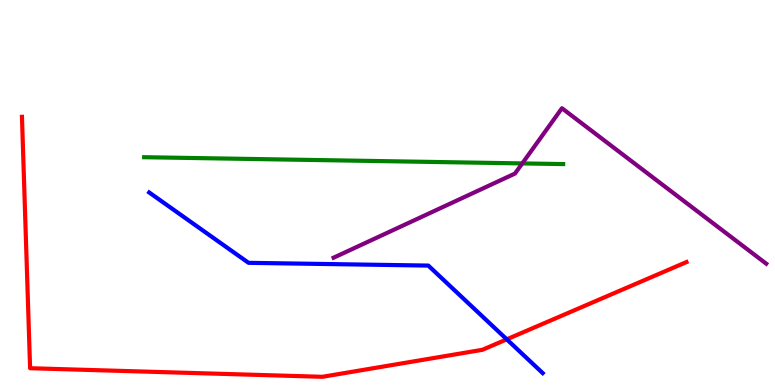[{'lines': ['blue', 'red'], 'intersections': [{'x': 6.54, 'y': 1.19}]}, {'lines': ['green', 'red'], 'intersections': []}, {'lines': ['purple', 'red'], 'intersections': []}, {'lines': ['blue', 'green'], 'intersections': []}, {'lines': ['blue', 'purple'], 'intersections': []}, {'lines': ['green', 'purple'], 'intersections': [{'x': 6.74, 'y': 5.76}]}]